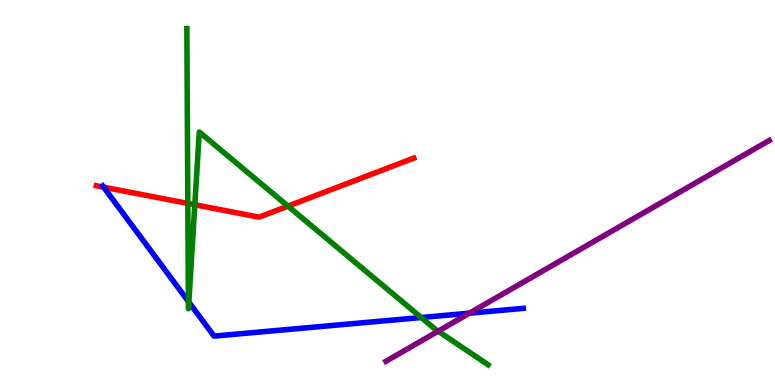[{'lines': ['blue', 'red'], 'intersections': [{'x': 1.34, 'y': 5.14}]}, {'lines': ['green', 'red'], 'intersections': [{'x': 2.42, 'y': 4.72}, {'x': 2.51, 'y': 4.68}, {'x': 3.72, 'y': 4.65}]}, {'lines': ['purple', 'red'], 'intersections': []}, {'lines': ['blue', 'green'], 'intersections': [{'x': 2.43, 'y': 2.17}, {'x': 2.44, 'y': 2.15}, {'x': 5.44, 'y': 1.75}]}, {'lines': ['blue', 'purple'], 'intersections': [{'x': 6.06, 'y': 1.87}]}, {'lines': ['green', 'purple'], 'intersections': [{'x': 5.65, 'y': 1.4}]}]